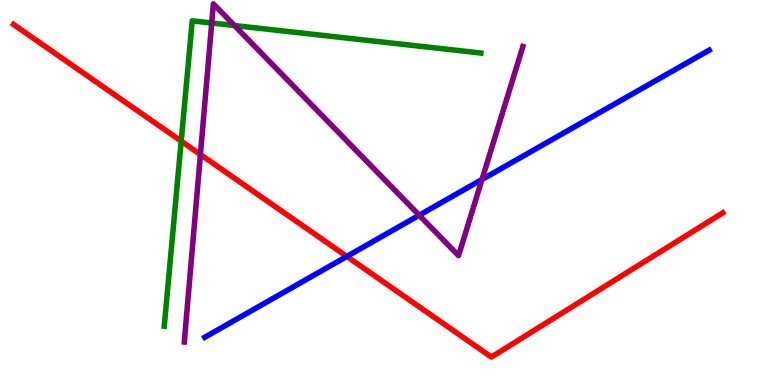[{'lines': ['blue', 'red'], 'intersections': [{'x': 4.48, 'y': 3.34}]}, {'lines': ['green', 'red'], 'intersections': [{'x': 2.34, 'y': 6.33}]}, {'lines': ['purple', 'red'], 'intersections': [{'x': 2.59, 'y': 5.99}]}, {'lines': ['blue', 'green'], 'intersections': []}, {'lines': ['blue', 'purple'], 'intersections': [{'x': 5.41, 'y': 4.41}, {'x': 6.22, 'y': 5.34}]}, {'lines': ['green', 'purple'], 'intersections': [{'x': 2.73, 'y': 9.4}, {'x': 3.03, 'y': 9.34}]}]